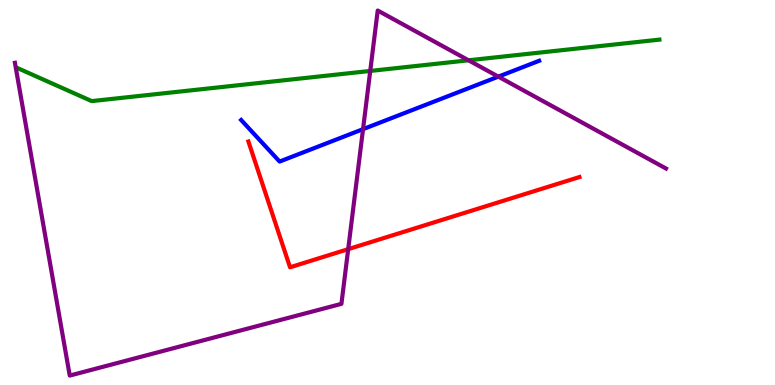[{'lines': ['blue', 'red'], 'intersections': []}, {'lines': ['green', 'red'], 'intersections': []}, {'lines': ['purple', 'red'], 'intersections': [{'x': 4.49, 'y': 3.53}]}, {'lines': ['blue', 'green'], 'intersections': []}, {'lines': ['blue', 'purple'], 'intersections': [{'x': 4.68, 'y': 6.65}, {'x': 6.43, 'y': 8.01}]}, {'lines': ['green', 'purple'], 'intersections': [{'x': 4.78, 'y': 8.16}, {'x': 6.05, 'y': 8.43}]}]